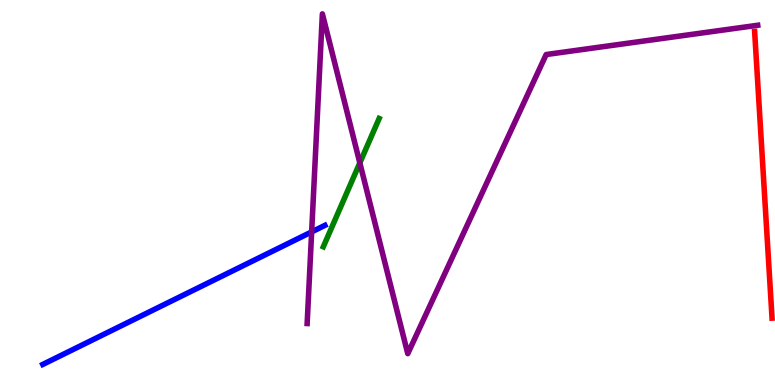[{'lines': ['blue', 'red'], 'intersections': []}, {'lines': ['green', 'red'], 'intersections': []}, {'lines': ['purple', 'red'], 'intersections': []}, {'lines': ['blue', 'green'], 'intersections': []}, {'lines': ['blue', 'purple'], 'intersections': [{'x': 4.02, 'y': 3.98}]}, {'lines': ['green', 'purple'], 'intersections': [{'x': 4.64, 'y': 5.77}]}]